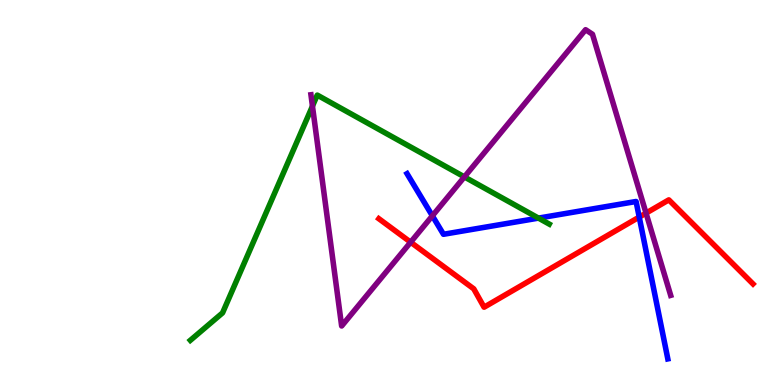[{'lines': ['blue', 'red'], 'intersections': [{'x': 8.25, 'y': 4.36}]}, {'lines': ['green', 'red'], 'intersections': []}, {'lines': ['purple', 'red'], 'intersections': [{'x': 5.3, 'y': 3.71}, {'x': 8.34, 'y': 4.46}]}, {'lines': ['blue', 'green'], 'intersections': [{'x': 6.95, 'y': 4.33}]}, {'lines': ['blue', 'purple'], 'intersections': [{'x': 5.58, 'y': 4.39}]}, {'lines': ['green', 'purple'], 'intersections': [{'x': 4.03, 'y': 7.24}, {'x': 5.99, 'y': 5.41}]}]